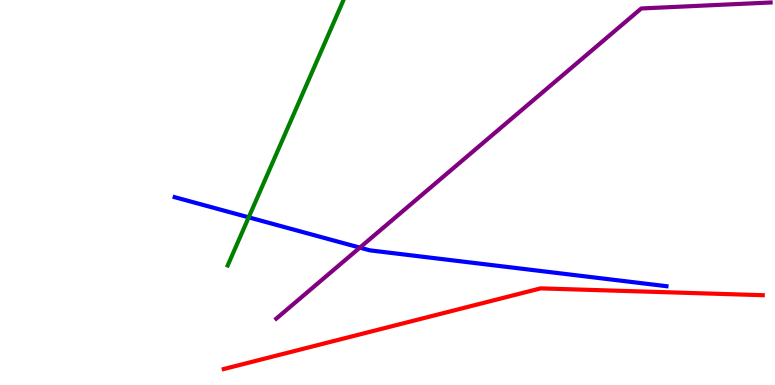[{'lines': ['blue', 'red'], 'intersections': []}, {'lines': ['green', 'red'], 'intersections': []}, {'lines': ['purple', 'red'], 'intersections': []}, {'lines': ['blue', 'green'], 'intersections': [{'x': 3.21, 'y': 4.35}]}, {'lines': ['blue', 'purple'], 'intersections': [{'x': 4.64, 'y': 3.57}]}, {'lines': ['green', 'purple'], 'intersections': []}]